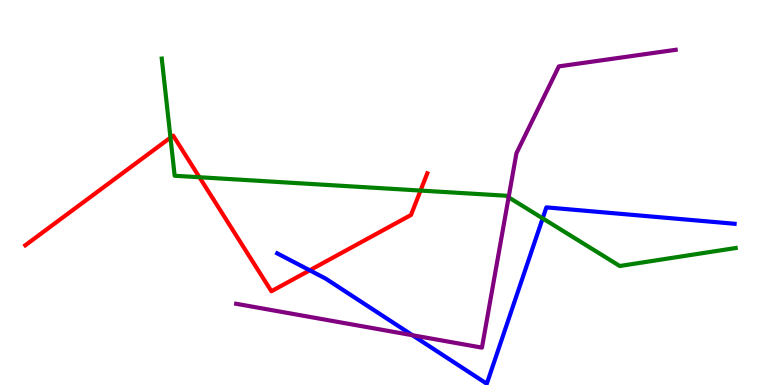[{'lines': ['blue', 'red'], 'intersections': [{'x': 4.0, 'y': 2.98}]}, {'lines': ['green', 'red'], 'intersections': [{'x': 2.2, 'y': 6.43}, {'x': 2.57, 'y': 5.4}, {'x': 5.43, 'y': 5.05}]}, {'lines': ['purple', 'red'], 'intersections': []}, {'lines': ['blue', 'green'], 'intersections': [{'x': 7.0, 'y': 4.33}]}, {'lines': ['blue', 'purple'], 'intersections': [{'x': 5.32, 'y': 1.29}]}, {'lines': ['green', 'purple'], 'intersections': [{'x': 6.56, 'y': 4.88}]}]